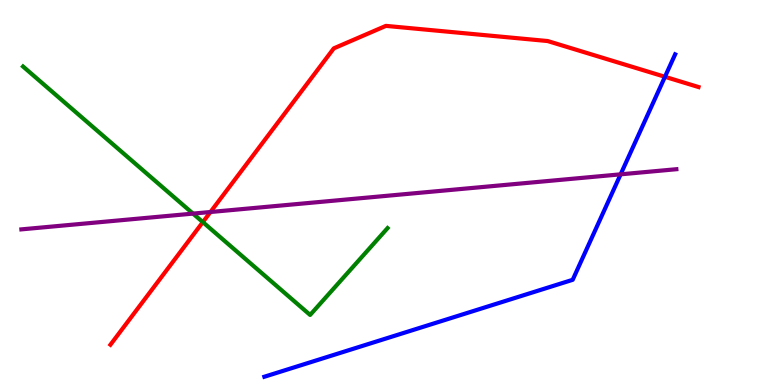[{'lines': ['blue', 'red'], 'intersections': [{'x': 8.58, 'y': 8.01}]}, {'lines': ['green', 'red'], 'intersections': [{'x': 2.62, 'y': 4.23}]}, {'lines': ['purple', 'red'], 'intersections': [{'x': 2.72, 'y': 4.49}]}, {'lines': ['blue', 'green'], 'intersections': []}, {'lines': ['blue', 'purple'], 'intersections': [{'x': 8.01, 'y': 5.47}]}, {'lines': ['green', 'purple'], 'intersections': [{'x': 2.49, 'y': 4.45}]}]